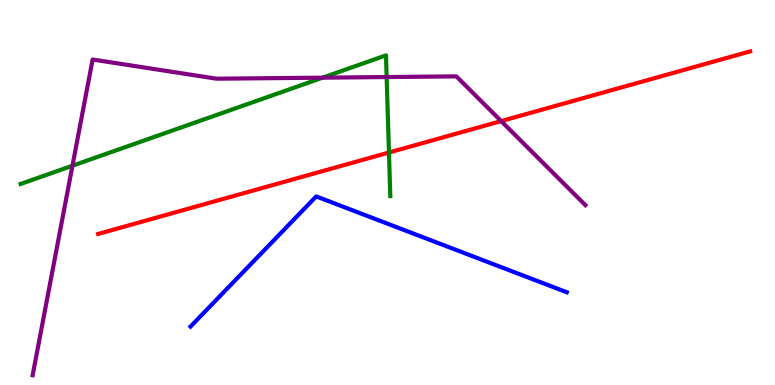[{'lines': ['blue', 'red'], 'intersections': []}, {'lines': ['green', 'red'], 'intersections': [{'x': 5.02, 'y': 6.04}]}, {'lines': ['purple', 'red'], 'intersections': [{'x': 6.47, 'y': 6.85}]}, {'lines': ['blue', 'green'], 'intersections': []}, {'lines': ['blue', 'purple'], 'intersections': []}, {'lines': ['green', 'purple'], 'intersections': [{'x': 0.935, 'y': 5.7}, {'x': 4.16, 'y': 7.98}, {'x': 4.99, 'y': 8.0}]}]